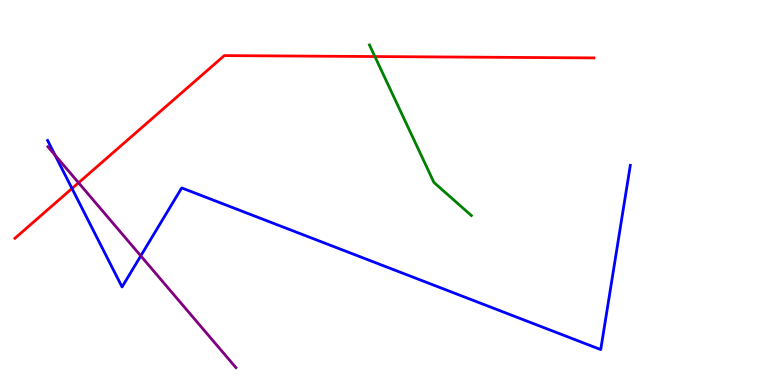[{'lines': ['blue', 'red'], 'intersections': [{'x': 0.929, 'y': 5.1}]}, {'lines': ['green', 'red'], 'intersections': [{'x': 4.84, 'y': 8.53}]}, {'lines': ['purple', 'red'], 'intersections': [{'x': 1.01, 'y': 5.25}]}, {'lines': ['blue', 'green'], 'intersections': []}, {'lines': ['blue', 'purple'], 'intersections': [{'x': 0.711, 'y': 5.97}, {'x': 1.82, 'y': 3.35}]}, {'lines': ['green', 'purple'], 'intersections': []}]